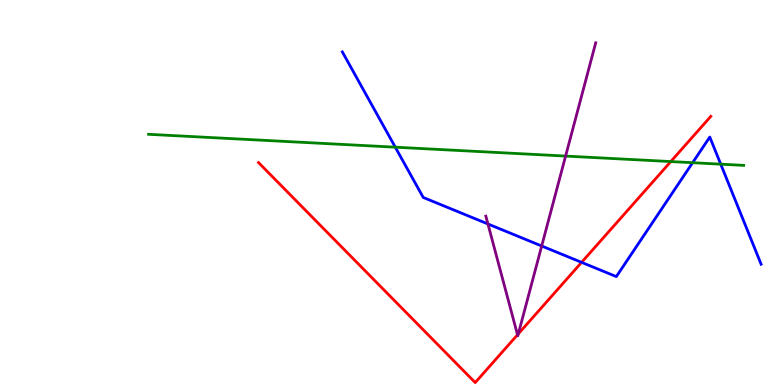[{'lines': ['blue', 'red'], 'intersections': [{'x': 7.5, 'y': 3.19}]}, {'lines': ['green', 'red'], 'intersections': [{'x': 8.66, 'y': 5.8}]}, {'lines': ['purple', 'red'], 'intersections': [{'x': 6.68, 'y': 1.3}, {'x': 6.69, 'y': 1.33}]}, {'lines': ['blue', 'green'], 'intersections': [{'x': 5.1, 'y': 6.18}, {'x': 8.94, 'y': 5.77}, {'x': 9.3, 'y': 5.74}]}, {'lines': ['blue', 'purple'], 'intersections': [{'x': 6.3, 'y': 4.18}, {'x': 6.99, 'y': 3.61}]}, {'lines': ['green', 'purple'], 'intersections': [{'x': 7.3, 'y': 5.95}]}]